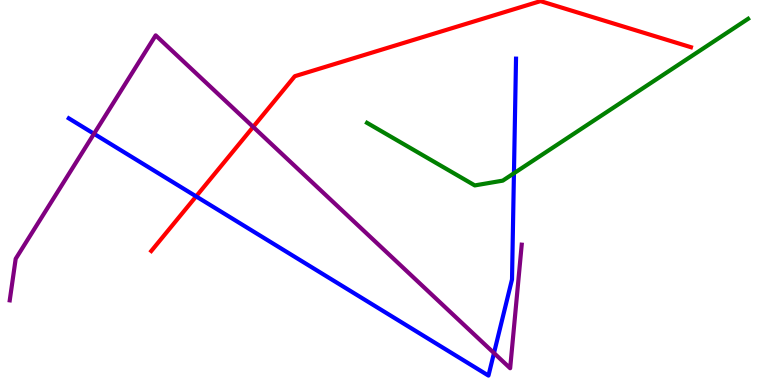[{'lines': ['blue', 'red'], 'intersections': [{'x': 2.53, 'y': 4.9}]}, {'lines': ['green', 'red'], 'intersections': []}, {'lines': ['purple', 'red'], 'intersections': [{'x': 3.27, 'y': 6.7}]}, {'lines': ['blue', 'green'], 'intersections': [{'x': 6.63, 'y': 5.5}]}, {'lines': ['blue', 'purple'], 'intersections': [{'x': 1.21, 'y': 6.52}, {'x': 6.37, 'y': 0.83}]}, {'lines': ['green', 'purple'], 'intersections': []}]